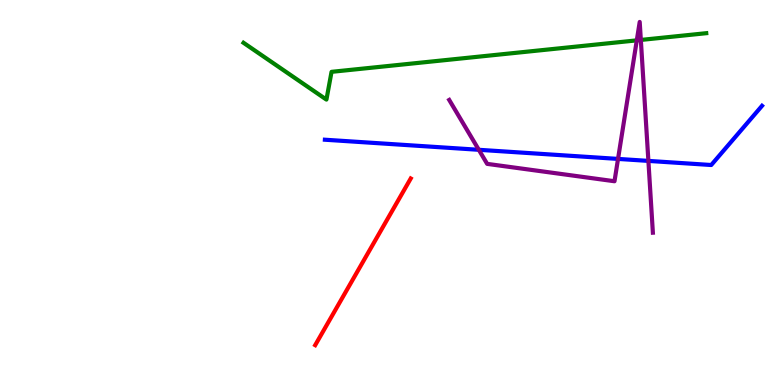[{'lines': ['blue', 'red'], 'intersections': []}, {'lines': ['green', 'red'], 'intersections': []}, {'lines': ['purple', 'red'], 'intersections': []}, {'lines': ['blue', 'green'], 'intersections': []}, {'lines': ['blue', 'purple'], 'intersections': [{'x': 6.18, 'y': 6.11}, {'x': 7.97, 'y': 5.87}, {'x': 8.37, 'y': 5.82}]}, {'lines': ['green', 'purple'], 'intersections': [{'x': 8.22, 'y': 8.95}, {'x': 8.27, 'y': 8.96}]}]